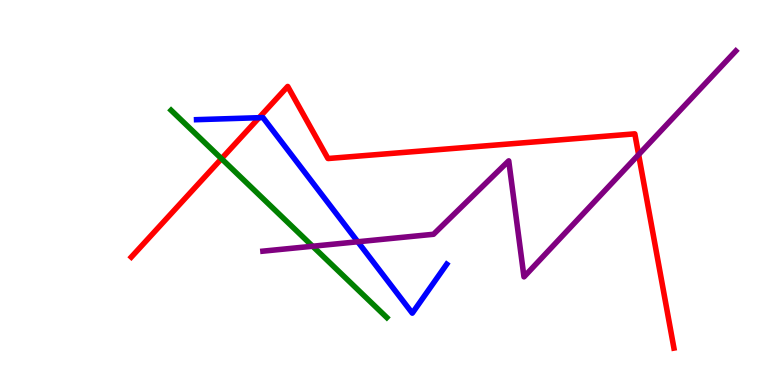[{'lines': ['blue', 'red'], 'intersections': [{'x': 3.34, 'y': 6.94}]}, {'lines': ['green', 'red'], 'intersections': [{'x': 2.86, 'y': 5.88}]}, {'lines': ['purple', 'red'], 'intersections': [{'x': 8.24, 'y': 5.98}]}, {'lines': ['blue', 'green'], 'intersections': []}, {'lines': ['blue', 'purple'], 'intersections': [{'x': 4.62, 'y': 3.72}]}, {'lines': ['green', 'purple'], 'intersections': [{'x': 4.03, 'y': 3.6}]}]